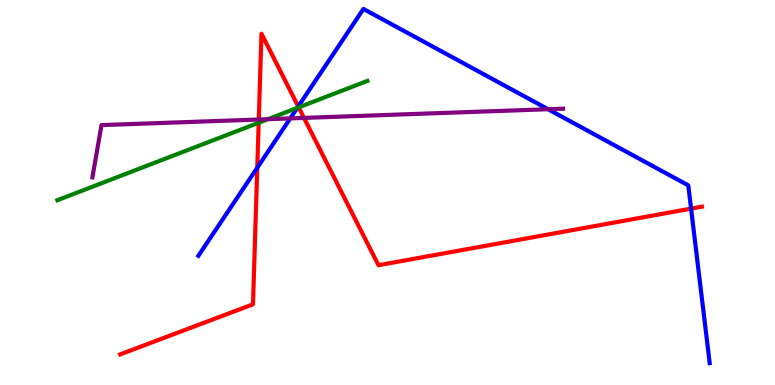[{'lines': ['blue', 'red'], 'intersections': [{'x': 3.32, 'y': 5.64}, {'x': 3.85, 'y': 7.23}, {'x': 8.92, 'y': 4.58}]}, {'lines': ['green', 'red'], 'intersections': [{'x': 3.34, 'y': 6.81}, {'x': 3.85, 'y': 7.21}]}, {'lines': ['purple', 'red'], 'intersections': [{'x': 3.34, 'y': 6.9}, {'x': 3.92, 'y': 6.94}]}, {'lines': ['blue', 'green'], 'intersections': [{'x': 3.84, 'y': 7.2}]}, {'lines': ['blue', 'purple'], 'intersections': [{'x': 3.75, 'y': 6.92}, {'x': 7.07, 'y': 7.16}]}, {'lines': ['green', 'purple'], 'intersections': [{'x': 3.46, 'y': 6.9}]}]